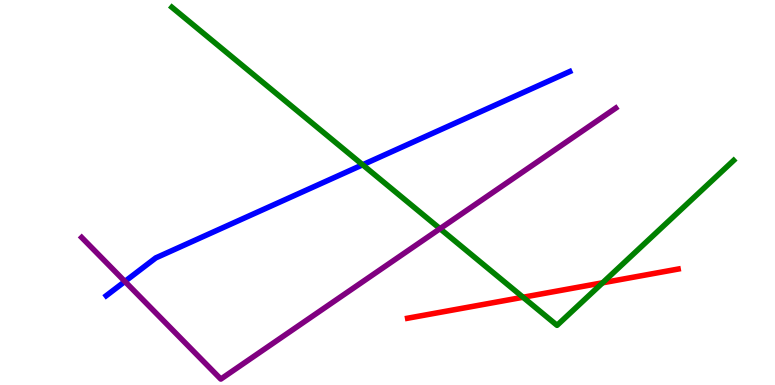[{'lines': ['blue', 'red'], 'intersections': []}, {'lines': ['green', 'red'], 'intersections': [{'x': 6.75, 'y': 2.28}, {'x': 7.78, 'y': 2.65}]}, {'lines': ['purple', 'red'], 'intersections': []}, {'lines': ['blue', 'green'], 'intersections': [{'x': 4.68, 'y': 5.72}]}, {'lines': ['blue', 'purple'], 'intersections': [{'x': 1.61, 'y': 2.69}]}, {'lines': ['green', 'purple'], 'intersections': [{'x': 5.68, 'y': 4.06}]}]